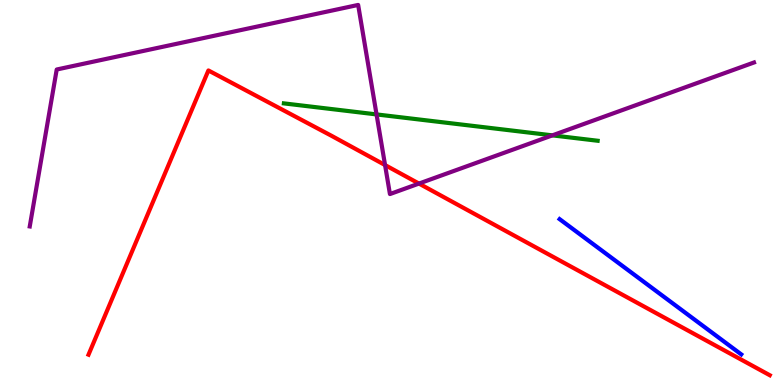[{'lines': ['blue', 'red'], 'intersections': []}, {'lines': ['green', 'red'], 'intersections': []}, {'lines': ['purple', 'red'], 'intersections': [{'x': 4.97, 'y': 5.71}, {'x': 5.41, 'y': 5.23}]}, {'lines': ['blue', 'green'], 'intersections': []}, {'lines': ['blue', 'purple'], 'intersections': []}, {'lines': ['green', 'purple'], 'intersections': [{'x': 4.86, 'y': 7.03}, {'x': 7.13, 'y': 6.48}]}]